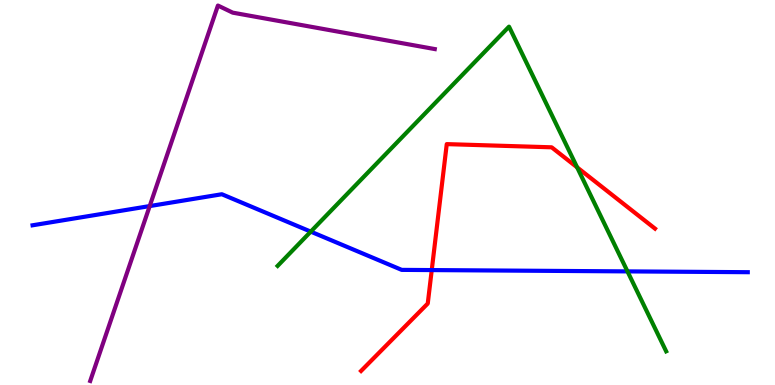[{'lines': ['blue', 'red'], 'intersections': [{'x': 5.57, 'y': 2.98}]}, {'lines': ['green', 'red'], 'intersections': [{'x': 7.45, 'y': 5.65}]}, {'lines': ['purple', 'red'], 'intersections': []}, {'lines': ['blue', 'green'], 'intersections': [{'x': 4.01, 'y': 3.98}, {'x': 8.1, 'y': 2.95}]}, {'lines': ['blue', 'purple'], 'intersections': [{'x': 1.93, 'y': 4.65}]}, {'lines': ['green', 'purple'], 'intersections': []}]